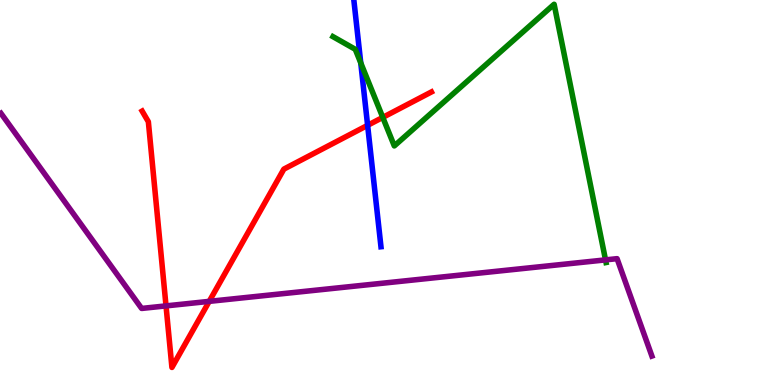[{'lines': ['blue', 'red'], 'intersections': [{'x': 4.74, 'y': 6.74}]}, {'lines': ['green', 'red'], 'intersections': [{'x': 4.94, 'y': 6.95}]}, {'lines': ['purple', 'red'], 'intersections': [{'x': 2.14, 'y': 2.05}, {'x': 2.7, 'y': 2.17}]}, {'lines': ['blue', 'green'], 'intersections': [{'x': 4.65, 'y': 8.37}]}, {'lines': ['blue', 'purple'], 'intersections': []}, {'lines': ['green', 'purple'], 'intersections': [{'x': 7.81, 'y': 3.25}]}]